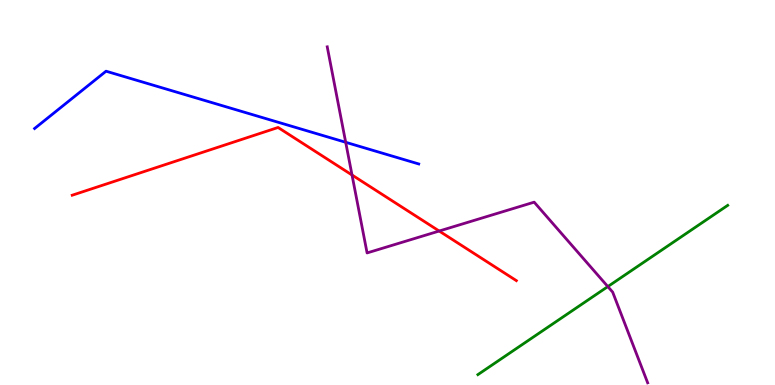[{'lines': ['blue', 'red'], 'intersections': []}, {'lines': ['green', 'red'], 'intersections': []}, {'lines': ['purple', 'red'], 'intersections': [{'x': 4.54, 'y': 5.45}, {'x': 5.67, 'y': 4.0}]}, {'lines': ['blue', 'green'], 'intersections': []}, {'lines': ['blue', 'purple'], 'intersections': [{'x': 4.46, 'y': 6.3}]}, {'lines': ['green', 'purple'], 'intersections': [{'x': 7.84, 'y': 2.56}]}]